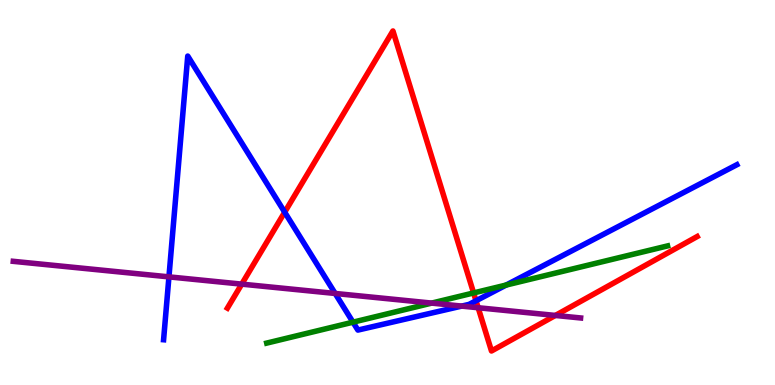[{'lines': ['blue', 'red'], 'intersections': [{'x': 3.67, 'y': 4.49}, {'x': 6.14, 'y': 2.19}]}, {'lines': ['green', 'red'], 'intersections': [{'x': 6.11, 'y': 2.39}]}, {'lines': ['purple', 'red'], 'intersections': [{'x': 3.12, 'y': 2.62}, {'x': 6.17, 'y': 2.01}, {'x': 7.17, 'y': 1.81}]}, {'lines': ['blue', 'green'], 'intersections': [{'x': 4.55, 'y': 1.63}, {'x': 6.53, 'y': 2.6}]}, {'lines': ['blue', 'purple'], 'intersections': [{'x': 2.18, 'y': 2.81}, {'x': 4.32, 'y': 2.38}, {'x': 5.96, 'y': 2.05}]}, {'lines': ['green', 'purple'], 'intersections': [{'x': 5.57, 'y': 2.13}]}]